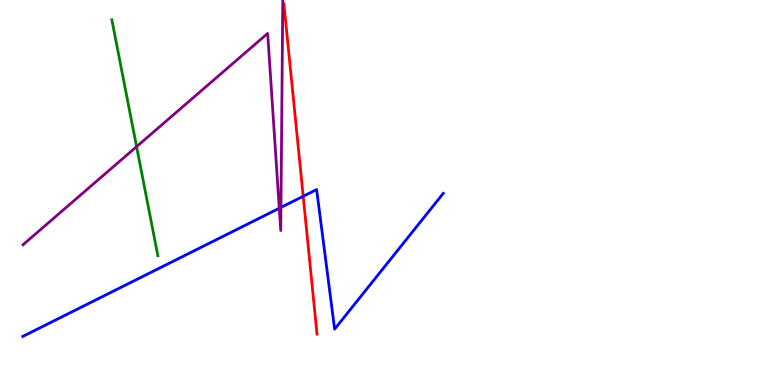[{'lines': ['blue', 'red'], 'intersections': [{'x': 3.91, 'y': 4.9}]}, {'lines': ['green', 'red'], 'intersections': []}, {'lines': ['purple', 'red'], 'intersections': []}, {'lines': ['blue', 'green'], 'intersections': []}, {'lines': ['blue', 'purple'], 'intersections': [{'x': 3.6, 'y': 4.59}, {'x': 3.63, 'y': 4.61}]}, {'lines': ['green', 'purple'], 'intersections': [{'x': 1.76, 'y': 6.19}]}]